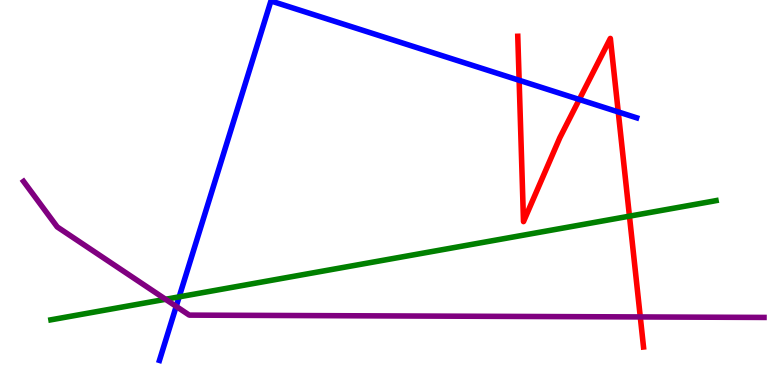[{'lines': ['blue', 'red'], 'intersections': [{'x': 6.7, 'y': 7.92}, {'x': 7.47, 'y': 7.42}, {'x': 7.98, 'y': 7.09}]}, {'lines': ['green', 'red'], 'intersections': [{'x': 8.12, 'y': 4.39}]}, {'lines': ['purple', 'red'], 'intersections': [{'x': 8.26, 'y': 1.77}]}, {'lines': ['blue', 'green'], 'intersections': [{'x': 2.31, 'y': 2.29}]}, {'lines': ['blue', 'purple'], 'intersections': [{'x': 2.27, 'y': 2.04}]}, {'lines': ['green', 'purple'], 'intersections': [{'x': 2.14, 'y': 2.23}]}]